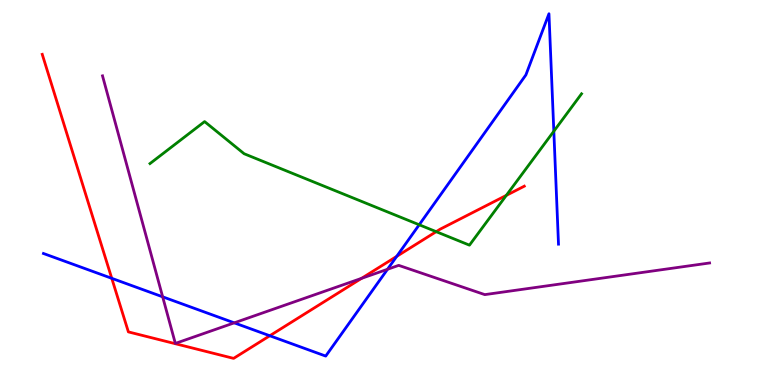[{'lines': ['blue', 'red'], 'intersections': [{'x': 1.44, 'y': 2.77}, {'x': 3.48, 'y': 1.28}, {'x': 5.12, 'y': 3.34}]}, {'lines': ['green', 'red'], 'intersections': [{'x': 5.63, 'y': 3.98}, {'x': 6.53, 'y': 4.93}]}, {'lines': ['purple', 'red'], 'intersections': [{'x': 4.67, 'y': 2.77}]}, {'lines': ['blue', 'green'], 'intersections': [{'x': 5.41, 'y': 4.16}, {'x': 7.15, 'y': 6.59}]}, {'lines': ['blue', 'purple'], 'intersections': [{'x': 2.1, 'y': 2.29}, {'x': 3.02, 'y': 1.61}, {'x': 5.0, 'y': 3.01}]}, {'lines': ['green', 'purple'], 'intersections': []}]